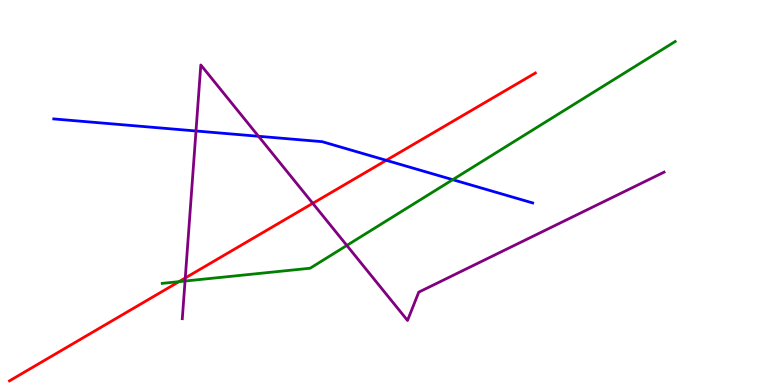[{'lines': ['blue', 'red'], 'intersections': [{'x': 4.98, 'y': 5.84}]}, {'lines': ['green', 'red'], 'intersections': [{'x': 2.31, 'y': 2.68}]}, {'lines': ['purple', 'red'], 'intersections': [{'x': 2.39, 'y': 2.78}, {'x': 4.04, 'y': 4.72}]}, {'lines': ['blue', 'green'], 'intersections': [{'x': 5.84, 'y': 5.33}]}, {'lines': ['blue', 'purple'], 'intersections': [{'x': 2.53, 'y': 6.6}, {'x': 3.34, 'y': 6.46}]}, {'lines': ['green', 'purple'], 'intersections': [{'x': 2.39, 'y': 2.7}, {'x': 4.48, 'y': 3.62}]}]